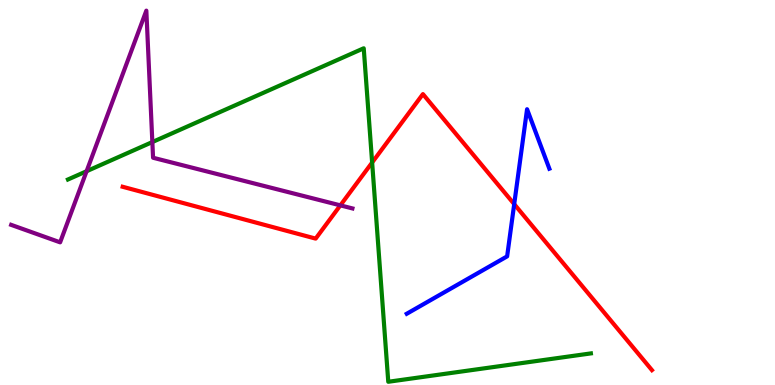[{'lines': ['blue', 'red'], 'intersections': [{'x': 6.63, 'y': 4.7}]}, {'lines': ['green', 'red'], 'intersections': [{'x': 4.8, 'y': 5.78}]}, {'lines': ['purple', 'red'], 'intersections': [{'x': 4.39, 'y': 4.67}]}, {'lines': ['blue', 'green'], 'intersections': []}, {'lines': ['blue', 'purple'], 'intersections': []}, {'lines': ['green', 'purple'], 'intersections': [{'x': 1.12, 'y': 5.55}, {'x': 1.97, 'y': 6.31}]}]